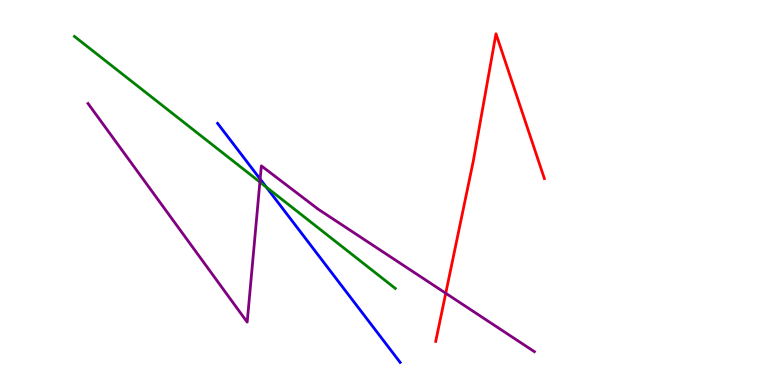[{'lines': ['blue', 'red'], 'intersections': []}, {'lines': ['green', 'red'], 'intersections': []}, {'lines': ['purple', 'red'], 'intersections': [{'x': 5.75, 'y': 2.38}]}, {'lines': ['blue', 'green'], 'intersections': [{'x': 3.44, 'y': 5.14}]}, {'lines': ['blue', 'purple'], 'intersections': [{'x': 3.36, 'y': 5.35}]}, {'lines': ['green', 'purple'], 'intersections': [{'x': 3.35, 'y': 5.27}]}]